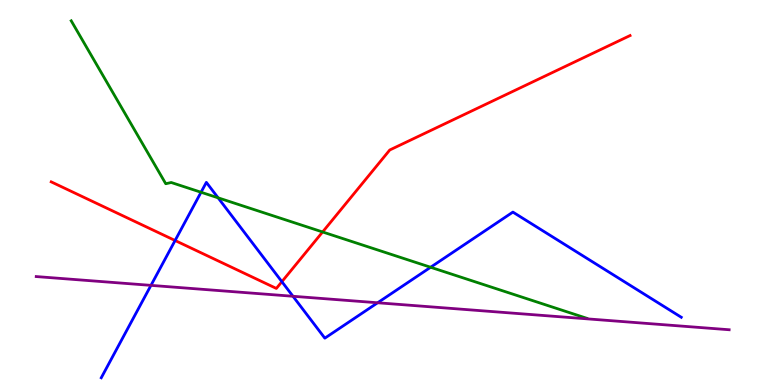[{'lines': ['blue', 'red'], 'intersections': [{'x': 2.26, 'y': 3.75}, {'x': 3.64, 'y': 2.68}]}, {'lines': ['green', 'red'], 'intersections': [{'x': 4.16, 'y': 3.97}]}, {'lines': ['purple', 'red'], 'intersections': []}, {'lines': ['blue', 'green'], 'intersections': [{'x': 2.59, 'y': 5.01}, {'x': 2.81, 'y': 4.86}, {'x': 5.56, 'y': 3.06}]}, {'lines': ['blue', 'purple'], 'intersections': [{'x': 1.95, 'y': 2.59}, {'x': 3.78, 'y': 2.3}, {'x': 4.87, 'y': 2.14}]}, {'lines': ['green', 'purple'], 'intersections': []}]